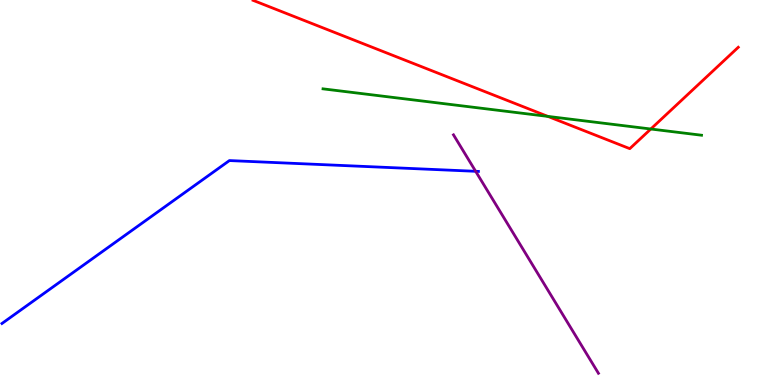[{'lines': ['blue', 'red'], 'intersections': []}, {'lines': ['green', 'red'], 'intersections': [{'x': 7.07, 'y': 6.98}, {'x': 8.4, 'y': 6.65}]}, {'lines': ['purple', 'red'], 'intersections': []}, {'lines': ['blue', 'green'], 'intersections': []}, {'lines': ['blue', 'purple'], 'intersections': [{'x': 6.14, 'y': 5.55}]}, {'lines': ['green', 'purple'], 'intersections': []}]